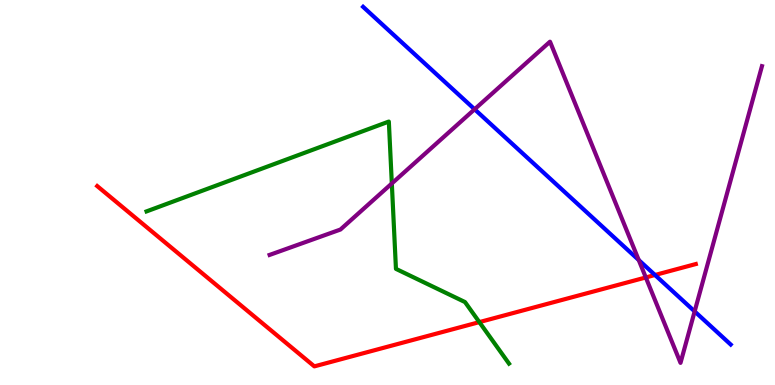[{'lines': ['blue', 'red'], 'intersections': [{'x': 8.45, 'y': 2.86}]}, {'lines': ['green', 'red'], 'intersections': [{'x': 6.19, 'y': 1.63}]}, {'lines': ['purple', 'red'], 'intersections': [{'x': 8.33, 'y': 2.79}]}, {'lines': ['blue', 'green'], 'intersections': []}, {'lines': ['blue', 'purple'], 'intersections': [{'x': 6.12, 'y': 7.16}, {'x': 8.24, 'y': 3.25}, {'x': 8.96, 'y': 1.91}]}, {'lines': ['green', 'purple'], 'intersections': [{'x': 5.06, 'y': 5.23}]}]